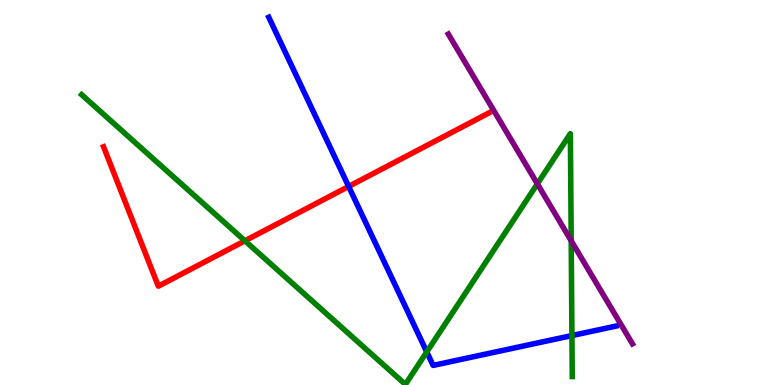[{'lines': ['blue', 'red'], 'intersections': [{'x': 4.5, 'y': 5.16}]}, {'lines': ['green', 'red'], 'intersections': [{'x': 3.16, 'y': 3.75}]}, {'lines': ['purple', 'red'], 'intersections': []}, {'lines': ['blue', 'green'], 'intersections': [{'x': 5.51, 'y': 0.859}, {'x': 7.38, 'y': 1.28}]}, {'lines': ['blue', 'purple'], 'intersections': []}, {'lines': ['green', 'purple'], 'intersections': [{'x': 6.93, 'y': 5.22}, {'x': 7.37, 'y': 3.75}]}]